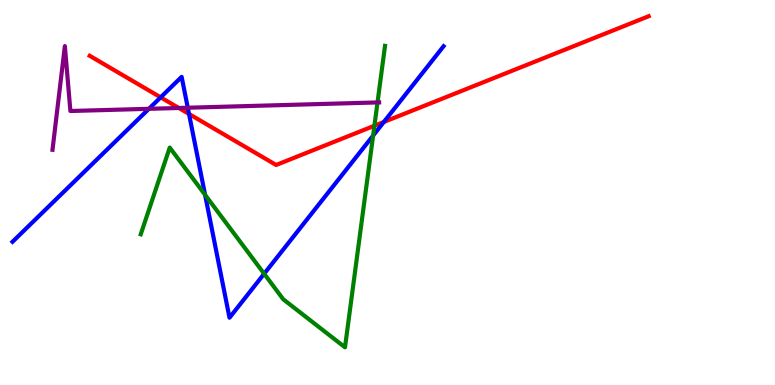[{'lines': ['blue', 'red'], 'intersections': [{'x': 2.07, 'y': 7.47}, {'x': 2.44, 'y': 7.04}, {'x': 4.95, 'y': 6.83}]}, {'lines': ['green', 'red'], 'intersections': [{'x': 4.83, 'y': 6.73}]}, {'lines': ['purple', 'red'], 'intersections': [{'x': 2.31, 'y': 7.2}]}, {'lines': ['blue', 'green'], 'intersections': [{'x': 2.65, 'y': 4.94}, {'x': 3.41, 'y': 2.89}, {'x': 4.81, 'y': 6.48}]}, {'lines': ['blue', 'purple'], 'intersections': [{'x': 1.92, 'y': 7.17}, {'x': 2.42, 'y': 7.2}]}, {'lines': ['green', 'purple'], 'intersections': [{'x': 4.87, 'y': 7.34}]}]